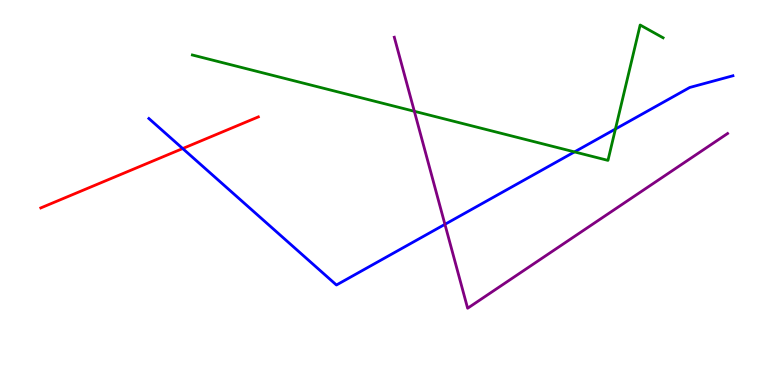[{'lines': ['blue', 'red'], 'intersections': [{'x': 2.36, 'y': 6.14}]}, {'lines': ['green', 'red'], 'intersections': []}, {'lines': ['purple', 'red'], 'intersections': []}, {'lines': ['blue', 'green'], 'intersections': [{'x': 7.41, 'y': 6.05}, {'x': 7.94, 'y': 6.65}]}, {'lines': ['blue', 'purple'], 'intersections': [{'x': 5.74, 'y': 4.17}]}, {'lines': ['green', 'purple'], 'intersections': [{'x': 5.35, 'y': 7.11}]}]